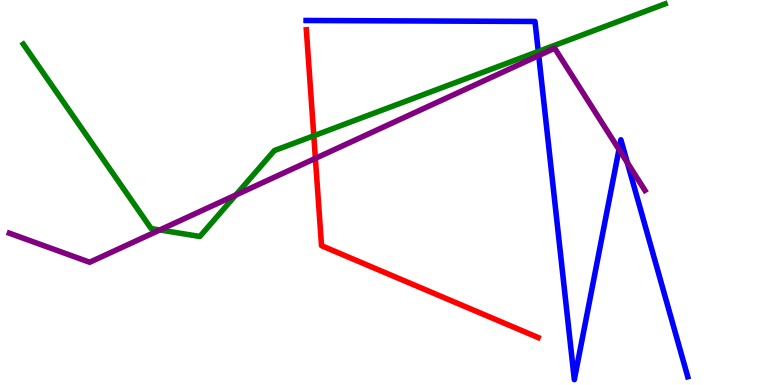[{'lines': ['blue', 'red'], 'intersections': []}, {'lines': ['green', 'red'], 'intersections': [{'x': 4.05, 'y': 6.47}]}, {'lines': ['purple', 'red'], 'intersections': [{'x': 4.07, 'y': 5.89}]}, {'lines': ['blue', 'green'], 'intersections': [{'x': 6.95, 'y': 8.66}]}, {'lines': ['blue', 'purple'], 'intersections': [{'x': 6.95, 'y': 8.56}, {'x': 7.99, 'y': 6.12}, {'x': 8.09, 'y': 5.78}]}, {'lines': ['green', 'purple'], 'intersections': [{'x': 2.06, 'y': 4.03}, {'x': 3.04, 'y': 4.94}]}]